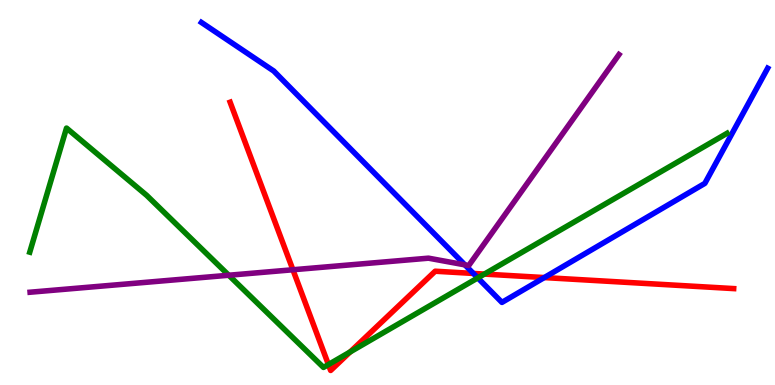[{'lines': ['blue', 'red'], 'intersections': [{'x': 6.11, 'y': 2.9}, {'x': 7.02, 'y': 2.79}]}, {'lines': ['green', 'red'], 'intersections': [{'x': 4.24, 'y': 0.531}, {'x': 4.52, 'y': 0.858}, {'x': 6.25, 'y': 2.88}]}, {'lines': ['purple', 'red'], 'intersections': [{'x': 3.78, 'y': 2.99}]}, {'lines': ['blue', 'green'], 'intersections': [{'x': 6.16, 'y': 2.78}]}, {'lines': ['blue', 'purple'], 'intersections': [{'x': 6.0, 'y': 3.12}]}, {'lines': ['green', 'purple'], 'intersections': [{'x': 2.95, 'y': 2.85}]}]